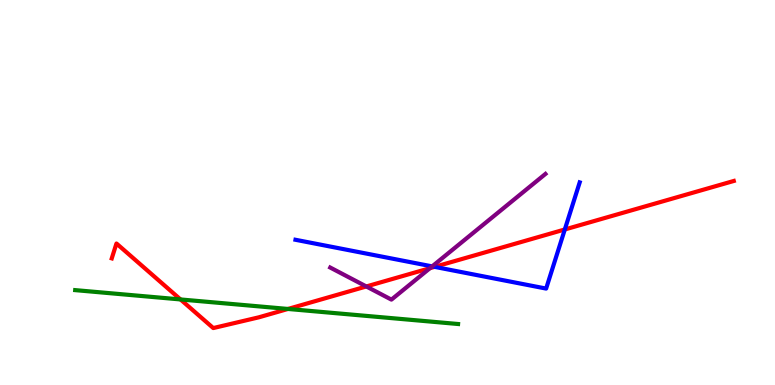[{'lines': ['blue', 'red'], 'intersections': [{'x': 5.61, 'y': 3.07}, {'x': 7.29, 'y': 4.04}]}, {'lines': ['green', 'red'], 'intersections': [{'x': 2.33, 'y': 2.22}, {'x': 3.72, 'y': 1.98}]}, {'lines': ['purple', 'red'], 'intersections': [{'x': 4.73, 'y': 2.56}, {'x': 5.55, 'y': 3.03}]}, {'lines': ['blue', 'green'], 'intersections': []}, {'lines': ['blue', 'purple'], 'intersections': [{'x': 5.58, 'y': 3.08}]}, {'lines': ['green', 'purple'], 'intersections': []}]